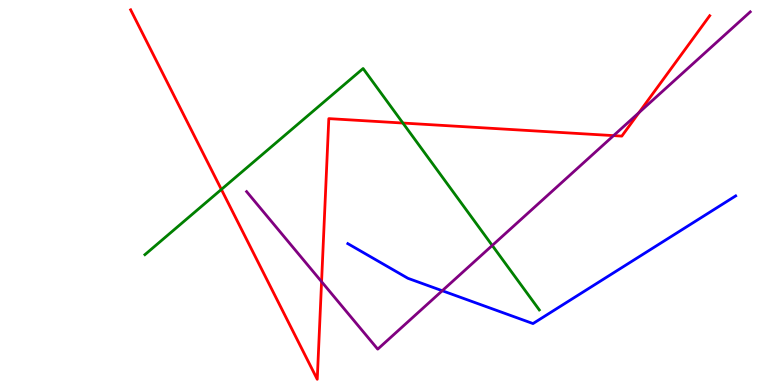[{'lines': ['blue', 'red'], 'intersections': []}, {'lines': ['green', 'red'], 'intersections': [{'x': 2.86, 'y': 5.08}, {'x': 5.2, 'y': 6.8}]}, {'lines': ['purple', 'red'], 'intersections': [{'x': 4.15, 'y': 2.68}, {'x': 7.92, 'y': 6.48}, {'x': 8.24, 'y': 7.07}]}, {'lines': ['blue', 'green'], 'intersections': []}, {'lines': ['blue', 'purple'], 'intersections': [{'x': 5.71, 'y': 2.45}]}, {'lines': ['green', 'purple'], 'intersections': [{'x': 6.35, 'y': 3.62}]}]